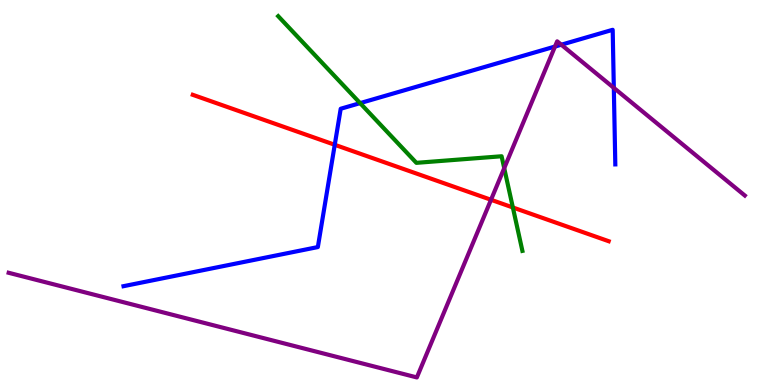[{'lines': ['blue', 'red'], 'intersections': [{'x': 4.32, 'y': 6.24}]}, {'lines': ['green', 'red'], 'intersections': [{'x': 6.62, 'y': 4.61}]}, {'lines': ['purple', 'red'], 'intersections': [{'x': 6.34, 'y': 4.81}]}, {'lines': ['blue', 'green'], 'intersections': [{'x': 4.65, 'y': 7.32}]}, {'lines': ['blue', 'purple'], 'intersections': [{'x': 7.16, 'y': 8.79}, {'x': 7.24, 'y': 8.84}, {'x': 7.92, 'y': 7.72}]}, {'lines': ['green', 'purple'], 'intersections': [{'x': 6.51, 'y': 5.63}]}]